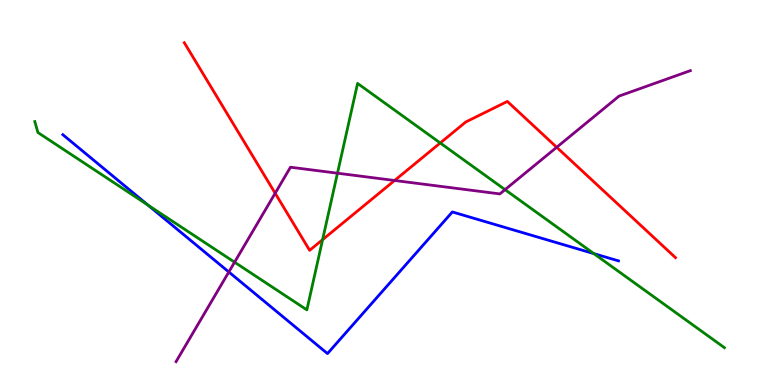[{'lines': ['blue', 'red'], 'intersections': []}, {'lines': ['green', 'red'], 'intersections': [{'x': 4.16, 'y': 3.77}, {'x': 5.68, 'y': 6.29}]}, {'lines': ['purple', 'red'], 'intersections': [{'x': 3.55, 'y': 4.98}, {'x': 5.09, 'y': 5.31}, {'x': 7.18, 'y': 6.17}]}, {'lines': ['blue', 'green'], 'intersections': [{'x': 1.91, 'y': 4.67}, {'x': 7.66, 'y': 3.41}]}, {'lines': ['blue', 'purple'], 'intersections': [{'x': 2.95, 'y': 2.94}]}, {'lines': ['green', 'purple'], 'intersections': [{'x': 3.03, 'y': 3.19}, {'x': 4.35, 'y': 5.5}, {'x': 6.52, 'y': 5.07}]}]